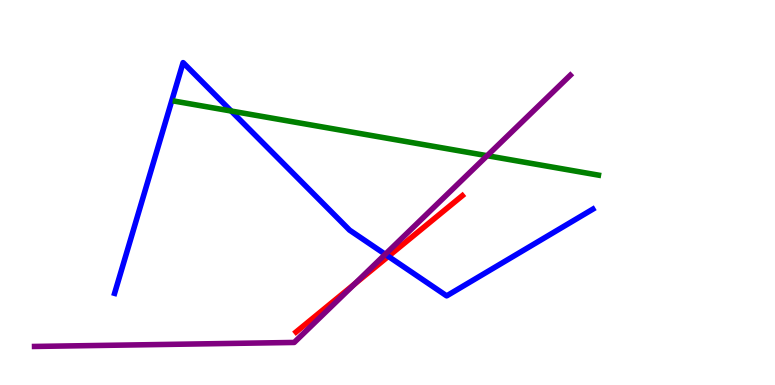[{'lines': ['blue', 'red'], 'intersections': [{'x': 5.01, 'y': 3.34}]}, {'lines': ['green', 'red'], 'intersections': []}, {'lines': ['purple', 'red'], 'intersections': [{'x': 4.57, 'y': 2.62}]}, {'lines': ['blue', 'green'], 'intersections': [{'x': 2.98, 'y': 7.12}]}, {'lines': ['blue', 'purple'], 'intersections': [{'x': 4.97, 'y': 3.39}]}, {'lines': ['green', 'purple'], 'intersections': [{'x': 6.29, 'y': 5.96}]}]